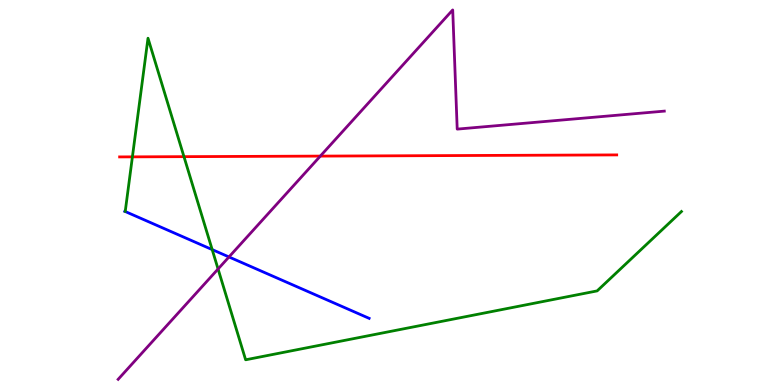[{'lines': ['blue', 'red'], 'intersections': []}, {'lines': ['green', 'red'], 'intersections': [{'x': 1.71, 'y': 5.93}, {'x': 2.37, 'y': 5.93}]}, {'lines': ['purple', 'red'], 'intersections': [{'x': 4.13, 'y': 5.95}]}, {'lines': ['blue', 'green'], 'intersections': [{'x': 2.74, 'y': 3.52}]}, {'lines': ['blue', 'purple'], 'intersections': [{'x': 2.95, 'y': 3.33}]}, {'lines': ['green', 'purple'], 'intersections': [{'x': 2.81, 'y': 3.01}]}]